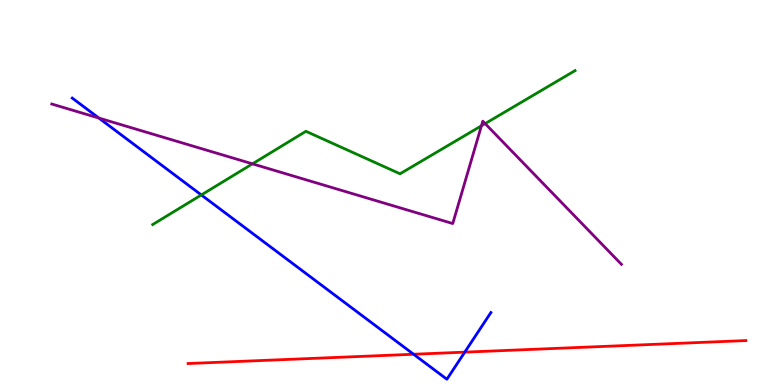[{'lines': ['blue', 'red'], 'intersections': [{'x': 5.34, 'y': 0.799}, {'x': 6.0, 'y': 0.853}]}, {'lines': ['green', 'red'], 'intersections': []}, {'lines': ['purple', 'red'], 'intersections': []}, {'lines': ['blue', 'green'], 'intersections': [{'x': 2.6, 'y': 4.94}]}, {'lines': ['blue', 'purple'], 'intersections': [{'x': 1.28, 'y': 6.93}]}, {'lines': ['green', 'purple'], 'intersections': [{'x': 3.26, 'y': 5.74}, {'x': 6.21, 'y': 6.73}, {'x': 6.26, 'y': 6.79}]}]